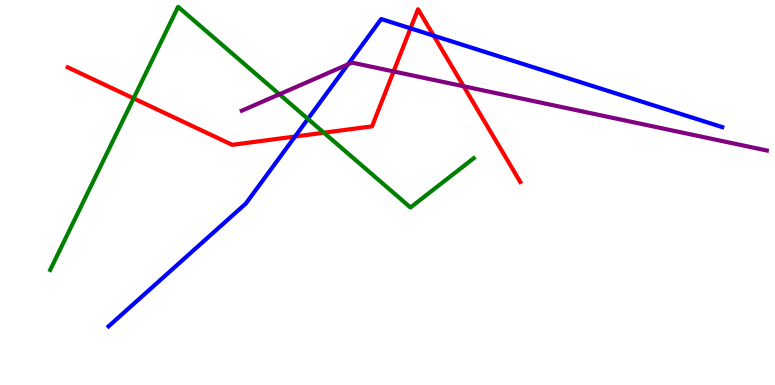[{'lines': ['blue', 'red'], 'intersections': [{'x': 3.81, 'y': 6.45}, {'x': 5.3, 'y': 9.26}, {'x': 5.6, 'y': 9.07}]}, {'lines': ['green', 'red'], 'intersections': [{'x': 1.72, 'y': 7.45}, {'x': 4.18, 'y': 6.55}]}, {'lines': ['purple', 'red'], 'intersections': [{'x': 5.08, 'y': 8.14}, {'x': 5.98, 'y': 7.76}]}, {'lines': ['blue', 'green'], 'intersections': [{'x': 3.97, 'y': 6.91}]}, {'lines': ['blue', 'purple'], 'intersections': [{'x': 4.49, 'y': 8.33}]}, {'lines': ['green', 'purple'], 'intersections': [{'x': 3.61, 'y': 7.55}]}]